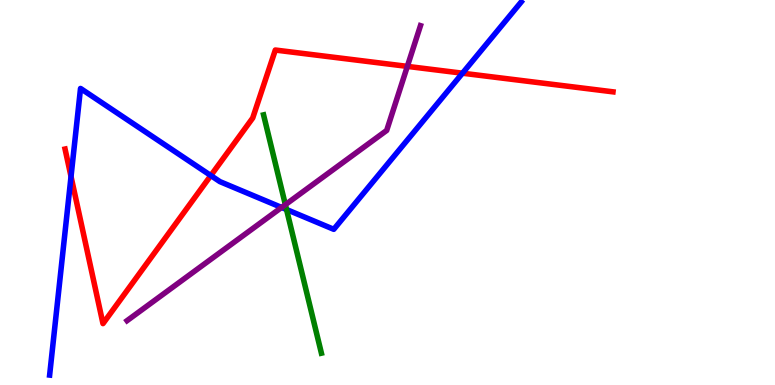[{'lines': ['blue', 'red'], 'intersections': [{'x': 0.917, 'y': 5.41}, {'x': 2.72, 'y': 5.44}, {'x': 5.97, 'y': 8.1}]}, {'lines': ['green', 'red'], 'intersections': []}, {'lines': ['purple', 'red'], 'intersections': [{'x': 5.26, 'y': 8.28}]}, {'lines': ['blue', 'green'], 'intersections': [{'x': 3.7, 'y': 4.56}]}, {'lines': ['blue', 'purple'], 'intersections': [{'x': 3.63, 'y': 4.61}]}, {'lines': ['green', 'purple'], 'intersections': [{'x': 3.68, 'y': 4.68}]}]